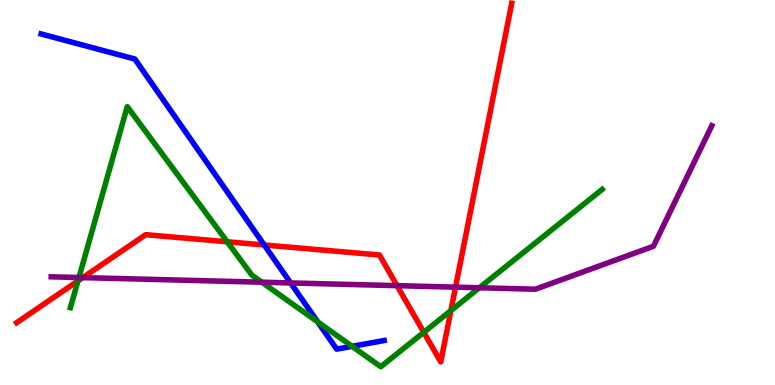[{'lines': ['blue', 'red'], 'intersections': [{'x': 3.41, 'y': 3.64}]}, {'lines': ['green', 'red'], 'intersections': [{'x': 1.01, 'y': 2.7}, {'x': 2.93, 'y': 3.72}, {'x': 5.47, 'y': 1.37}, {'x': 5.82, 'y': 1.93}]}, {'lines': ['purple', 'red'], 'intersections': [{'x': 1.07, 'y': 2.79}, {'x': 5.12, 'y': 2.58}, {'x': 5.88, 'y': 2.54}]}, {'lines': ['blue', 'green'], 'intersections': [{'x': 4.1, 'y': 1.64}, {'x': 4.54, 'y': 1.0}]}, {'lines': ['blue', 'purple'], 'intersections': [{'x': 3.75, 'y': 2.65}]}, {'lines': ['green', 'purple'], 'intersections': [{'x': 1.02, 'y': 2.79}, {'x': 3.38, 'y': 2.67}, {'x': 6.19, 'y': 2.53}]}]